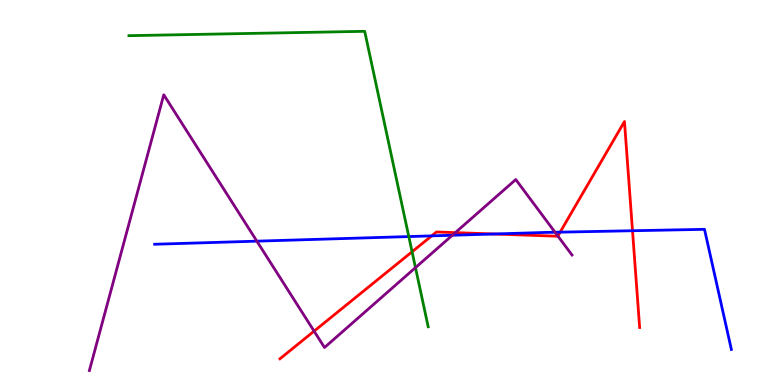[{'lines': ['blue', 'red'], 'intersections': [{'x': 5.57, 'y': 3.87}, {'x': 6.37, 'y': 3.92}, {'x': 7.23, 'y': 3.97}, {'x': 8.16, 'y': 4.01}]}, {'lines': ['green', 'red'], 'intersections': [{'x': 5.32, 'y': 3.46}]}, {'lines': ['purple', 'red'], 'intersections': [{'x': 4.05, 'y': 1.4}, {'x': 5.88, 'y': 3.96}, {'x': 7.2, 'y': 3.87}]}, {'lines': ['blue', 'green'], 'intersections': [{'x': 5.27, 'y': 3.86}]}, {'lines': ['blue', 'purple'], 'intersections': [{'x': 3.31, 'y': 3.74}, {'x': 5.84, 'y': 3.89}, {'x': 7.16, 'y': 3.97}]}, {'lines': ['green', 'purple'], 'intersections': [{'x': 5.36, 'y': 3.05}]}]